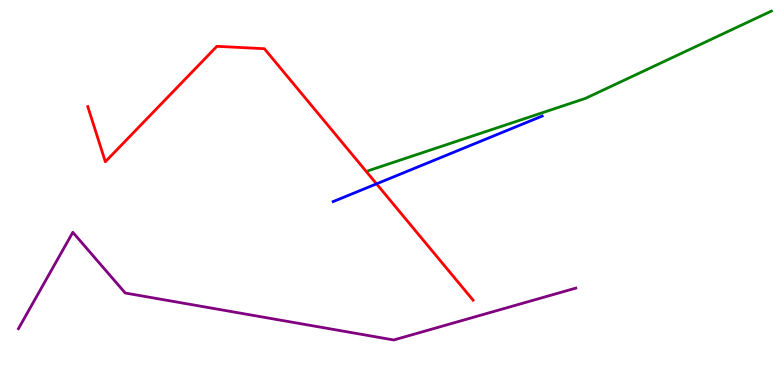[{'lines': ['blue', 'red'], 'intersections': [{'x': 4.86, 'y': 5.22}]}, {'lines': ['green', 'red'], 'intersections': []}, {'lines': ['purple', 'red'], 'intersections': []}, {'lines': ['blue', 'green'], 'intersections': []}, {'lines': ['blue', 'purple'], 'intersections': []}, {'lines': ['green', 'purple'], 'intersections': []}]